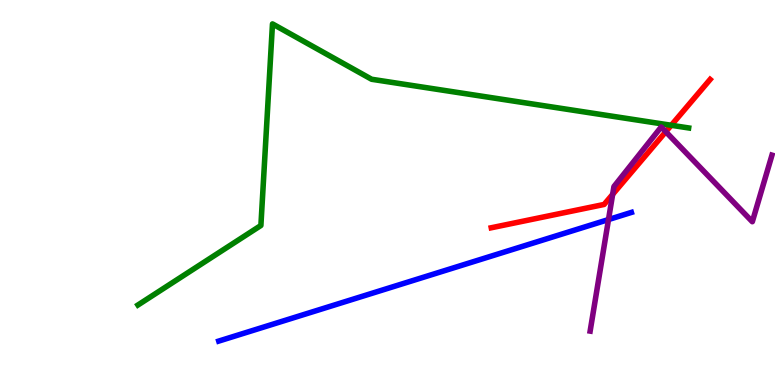[{'lines': ['blue', 'red'], 'intersections': []}, {'lines': ['green', 'red'], 'intersections': [{'x': 8.66, 'y': 6.75}]}, {'lines': ['purple', 'red'], 'intersections': [{'x': 7.91, 'y': 4.95}, {'x': 8.59, 'y': 6.58}]}, {'lines': ['blue', 'green'], 'intersections': []}, {'lines': ['blue', 'purple'], 'intersections': [{'x': 7.85, 'y': 4.3}]}, {'lines': ['green', 'purple'], 'intersections': []}]